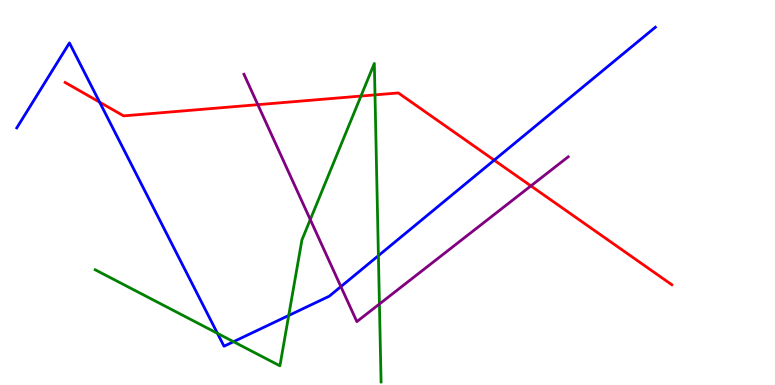[{'lines': ['blue', 'red'], 'intersections': [{'x': 1.29, 'y': 7.35}, {'x': 6.38, 'y': 5.84}]}, {'lines': ['green', 'red'], 'intersections': [{'x': 4.66, 'y': 7.5}, {'x': 4.84, 'y': 7.54}]}, {'lines': ['purple', 'red'], 'intersections': [{'x': 3.33, 'y': 7.28}, {'x': 6.85, 'y': 5.17}]}, {'lines': ['blue', 'green'], 'intersections': [{'x': 2.81, 'y': 1.34}, {'x': 3.01, 'y': 1.12}, {'x': 3.73, 'y': 1.81}, {'x': 4.88, 'y': 3.36}]}, {'lines': ['blue', 'purple'], 'intersections': [{'x': 4.4, 'y': 2.56}]}, {'lines': ['green', 'purple'], 'intersections': [{'x': 4.0, 'y': 4.3}, {'x': 4.9, 'y': 2.1}]}]